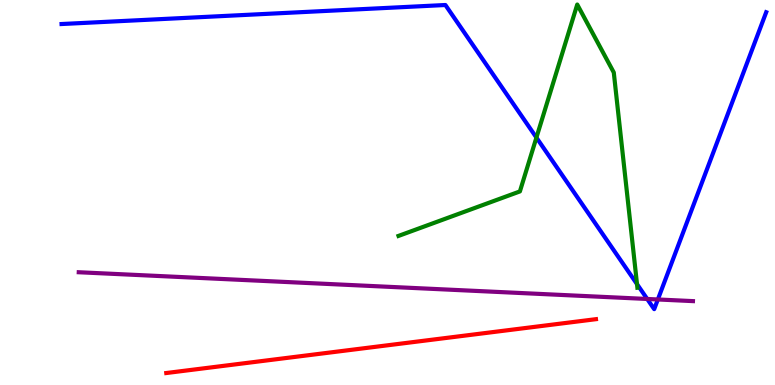[{'lines': ['blue', 'red'], 'intersections': []}, {'lines': ['green', 'red'], 'intersections': []}, {'lines': ['purple', 'red'], 'intersections': []}, {'lines': ['blue', 'green'], 'intersections': [{'x': 6.92, 'y': 6.43}, {'x': 8.22, 'y': 2.62}]}, {'lines': ['blue', 'purple'], 'intersections': [{'x': 8.35, 'y': 2.23}, {'x': 8.49, 'y': 2.22}]}, {'lines': ['green', 'purple'], 'intersections': []}]